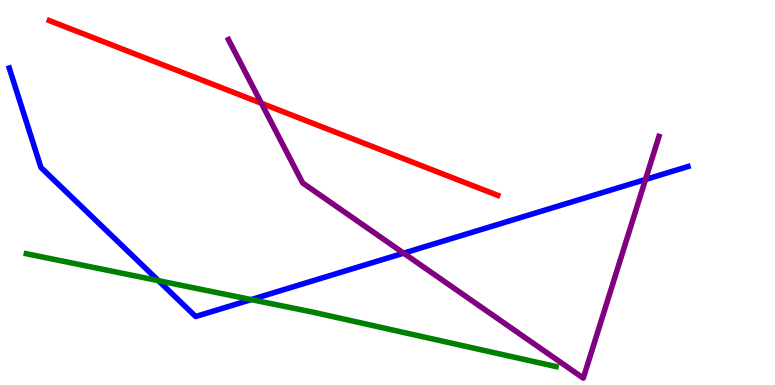[{'lines': ['blue', 'red'], 'intersections': []}, {'lines': ['green', 'red'], 'intersections': []}, {'lines': ['purple', 'red'], 'intersections': [{'x': 3.37, 'y': 7.32}]}, {'lines': ['blue', 'green'], 'intersections': [{'x': 2.04, 'y': 2.71}, {'x': 3.24, 'y': 2.22}]}, {'lines': ['blue', 'purple'], 'intersections': [{'x': 5.21, 'y': 3.42}, {'x': 8.33, 'y': 5.34}]}, {'lines': ['green', 'purple'], 'intersections': []}]